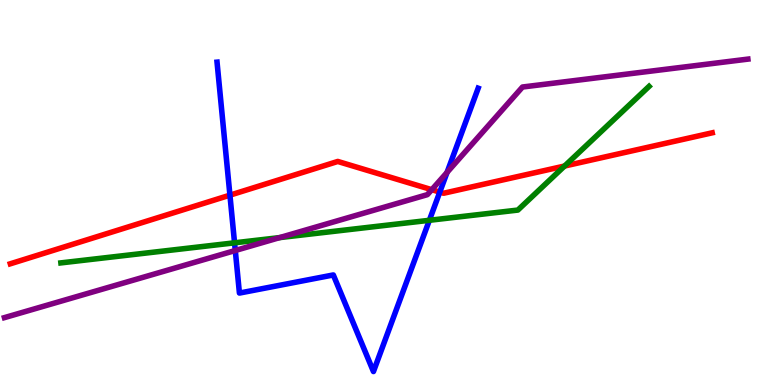[{'lines': ['blue', 'red'], 'intersections': [{'x': 2.97, 'y': 4.93}, {'x': 5.67, 'y': 5.01}]}, {'lines': ['green', 'red'], 'intersections': [{'x': 7.28, 'y': 5.69}]}, {'lines': ['purple', 'red'], 'intersections': [{'x': 5.57, 'y': 5.07}]}, {'lines': ['blue', 'green'], 'intersections': [{'x': 3.03, 'y': 3.69}, {'x': 5.54, 'y': 4.28}]}, {'lines': ['blue', 'purple'], 'intersections': [{'x': 3.04, 'y': 3.49}, {'x': 5.77, 'y': 5.52}]}, {'lines': ['green', 'purple'], 'intersections': [{'x': 3.61, 'y': 3.83}]}]